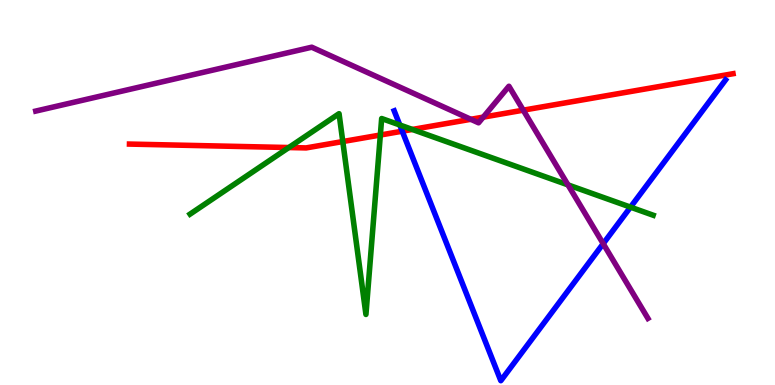[{'lines': ['blue', 'red'], 'intersections': [{'x': 5.19, 'y': 6.59}]}, {'lines': ['green', 'red'], 'intersections': [{'x': 3.73, 'y': 6.17}, {'x': 4.42, 'y': 6.32}, {'x': 4.91, 'y': 6.49}, {'x': 5.32, 'y': 6.64}]}, {'lines': ['purple', 'red'], 'intersections': [{'x': 6.07, 'y': 6.9}, {'x': 6.24, 'y': 6.96}, {'x': 6.75, 'y': 7.14}]}, {'lines': ['blue', 'green'], 'intersections': [{'x': 5.16, 'y': 6.75}, {'x': 8.14, 'y': 4.62}]}, {'lines': ['blue', 'purple'], 'intersections': [{'x': 7.78, 'y': 3.67}]}, {'lines': ['green', 'purple'], 'intersections': [{'x': 7.33, 'y': 5.2}]}]